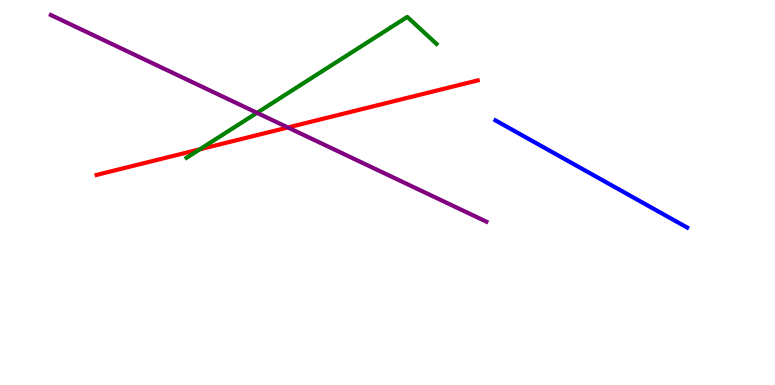[{'lines': ['blue', 'red'], 'intersections': []}, {'lines': ['green', 'red'], 'intersections': [{'x': 2.58, 'y': 6.12}]}, {'lines': ['purple', 'red'], 'intersections': [{'x': 3.71, 'y': 6.69}]}, {'lines': ['blue', 'green'], 'intersections': []}, {'lines': ['blue', 'purple'], 'intersections': []}, {'lines': ['green', 'purple'], 'intersections': [{'x': 3.32, 'y': 7.07}]}]